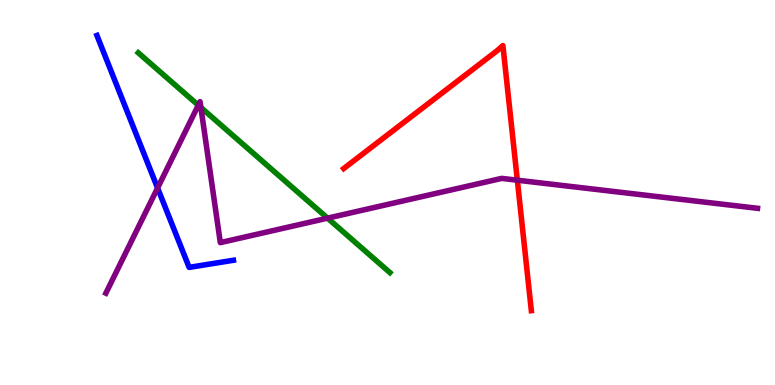[{'lines': ['blue', 'red'], 'intersections': []}, {'lines': ['green', 'red'], 'intersections': []}, {'lines': ['purple', 'red'], 'intersections': [{'x': 6.68, 'y': 5.32}]}, {'lines': ['blue', 'green'], 'intersections': []}, {'lines': ['blue', 'purple'], 'intersections': [{'x': 2.03, 'y': 5.12}]}, {'lines': ['green', 'purple'], 'intersections': [{'x': 2.56, 'y': 7.27}, {'x': 2.59, 'y': 7.21}, {'x': 4.23, 'y': 4.33}]}]